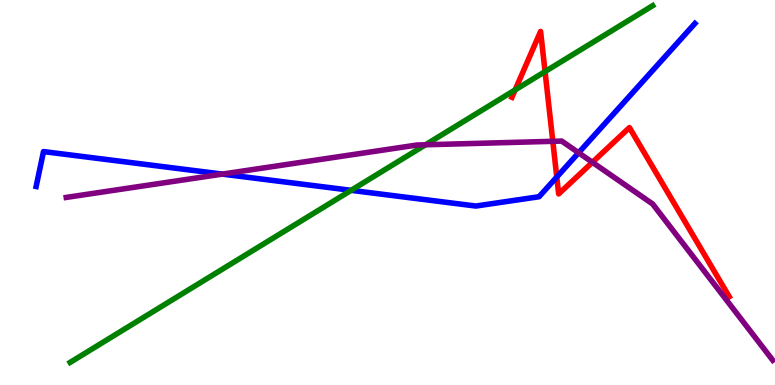[{'lines': ['blue', 'red'], 'intersections': [{'x': 7.18, 'y': 5.4}]}, {'lines': ['green', 'red'], 'intersections': [{'x': 6.65, 'y': 7.67}, {'x': 7.03, 'y': 8.14}]}, {'lines': ['purple', 'red'], 'intersections': [{'x': 7.13, 'y': 6.33}, {'x': 7.64, 'y': 5.78}]}, {'lines': ['blue', 'green'], 'intersections': [{'x': 4.53, 'y': 5.06}]}, {'lines': ['blue', 'purple'], 'intersections': [{'x': 2.87, 'y': 5.48}, {'x': 7.47, 'y': 6.03}]}, {'lines': ['green', 'purple'], 'intersections': [{'x': 5.49, 'y': 6.24}]}]